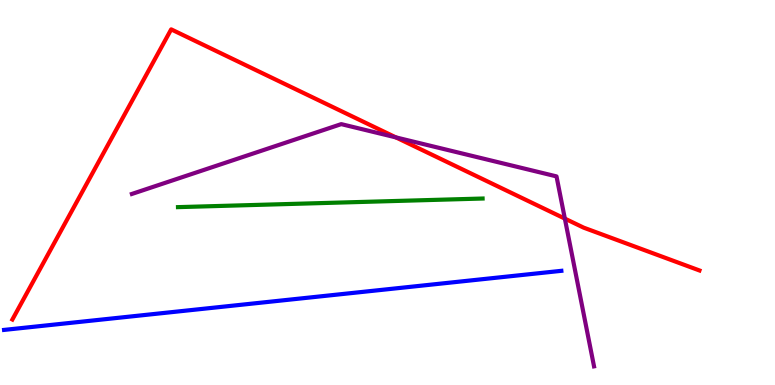[{'lines': ['blue', 'red'], 'intersections': []}, {'lines': ['green', 'red'], 'intersections': []}, {'lines': ['purple', 'red'], 'intersections': [{'x': 5.11, 'y': 6.43}, {'x': 7.29, 'y': 4.32}]}, {'lines': ['blue', 'green'], 'intersections': []}, {'lines': ['blue', 'purple'], 'intersections': []}, {'lines': ['green', 'purple'], 'intersections': []}]